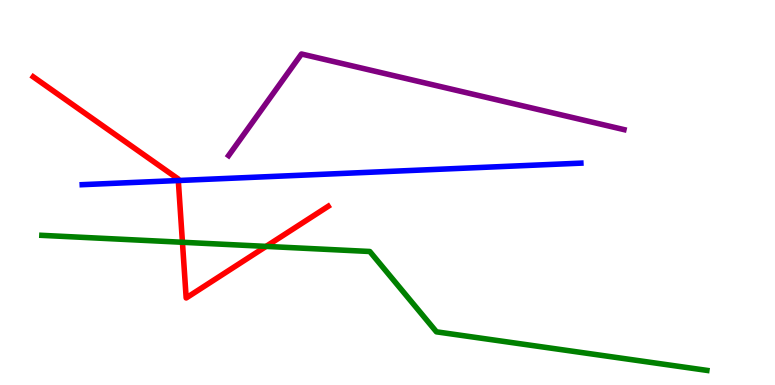[{'lines': ['blue', 'red'], 'intersections': [{'x': 2.3, 'y': 5.31}]}, {'lines': ['green', 'red'], 'intersections': [{'x': 2.35, 'y': 3.71}, {'x': 3.43, 'y': 3.6}]}, {'lines': ['purple', 'red'], 'intersections': []}, {'lines': ['blue', 'green'], 'intersections': []}, {'lines': ['blue', 'purple'], 'intersections': []}, {'lines': ['green', 'purple'], 'intersections': []}]